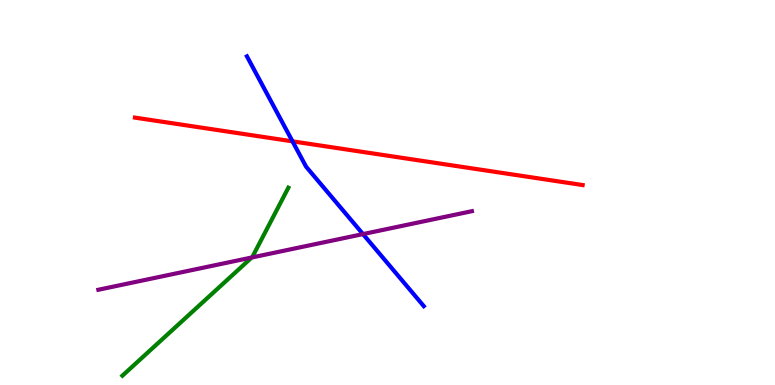[{'lines': ['blue', 'red'], 'intersections': [{'x': 3.77, 'y': 6.33}]}, {'lines': ['green', 'red'], 'intersections': []}, {'lines': ['purple', 'red'], 'intersections': []}, {'lines': ['blue', 'green'], 'intersections': []}, {'lines': ['blue', 'purple'], 'intersections': [{'x': 4.68, 'y': 3.92}]}, {'lines': ['green', 'purple'], 'intersections': [{'x': 3.25, 'y': 3.31}]}]